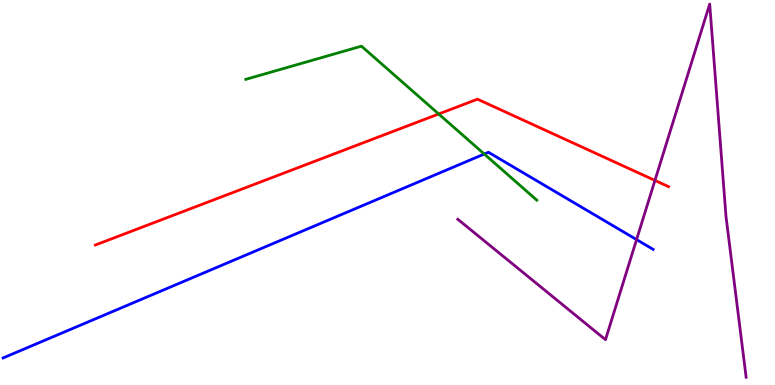[{'lines': ['blue', 'red'], 'intersections': []}, {'lines': ['green', 'red'], 'intersections': [{'x': 5.66, 'y': 7.04}]}, {'lines': ['purple', 'red'], 'intersections': [{'x': 8.45, 'y': 5.31}]}, {'lines': ['blue', 'green'], 'intersections': [{'x': 6.25, 'y': 6.0}]}, {'lines': ['blue', 'purple'], 'intersections': [{'x': 8.21, 'y': 3.78}]}, {'lines': ['green', 'purple'], 'intersections': []}]